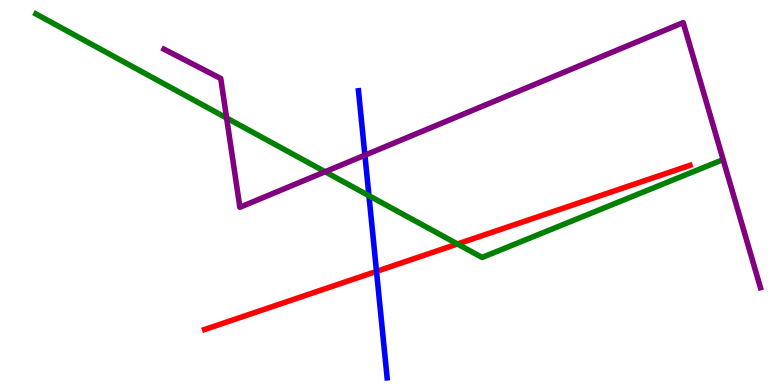[{'lines': ['blue', 'red'], 'intersections': [{'x': 4.86, 'y': 2.95}]}, {'lines': ['green', 'red'], 'intersections': [{'x': 5.9, 'y': 3.66}]}, {'lines': ['purple', 'red'], 'intersections': []}, {'lines': ['blue', 'green'], 'intersections': [{'x': 4.76, 'y': 4.92}]}, {'lines': ['blue', 'purple'], 'intersections': [{'x': 4.71, 'y': 5.97}]}, {'lines': ['green', 'purple'], 'intersections': [{'x': 2.92, 'y': 6.94}, {'x': 4.19, 'y': 5.54}]}]